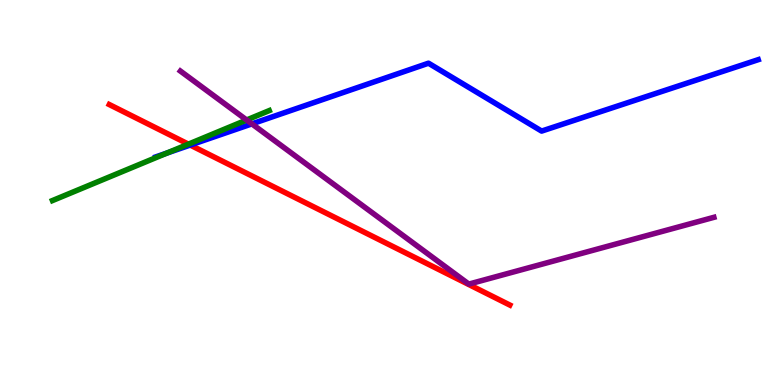[{'lines': ['blue', 'red'], 'intersections': [{'x': 2.45, 'y': 6.23}]}, {'lines': ['green', 'red'], 'intersections': [{'x': 2.43, 'y': 6.26}]}, {'lines': ['purple', 'red'], 'intersections': []}, {'lines': ['blue', 'green'], 'intersections': [{'x': 2.15, 'y': 6.02}]}, {'lines': ['blue', 'purple'], 'intersections': [{'x': 3.25, 'y': 6.78}]}, {'lines': ['green', 'purple'], 'intersections': [{'x': 3.18, 'y': 6.88}]}]